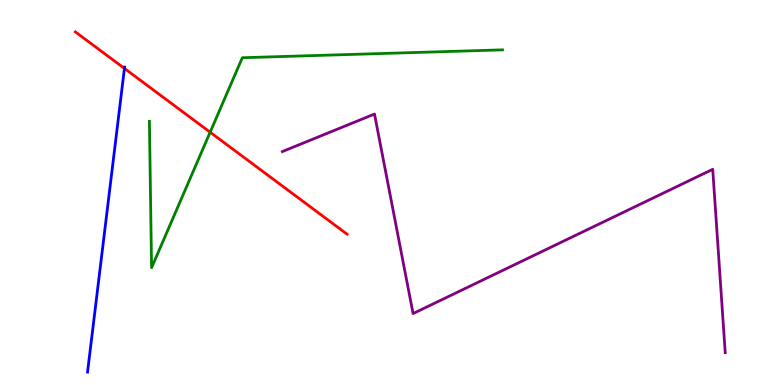[{'lines': ['blue', 'red'], 'intersections': [{'x': 1.61, 'y': 8.22}]}, {'lines': ['green', 'red'], 'intersections': [{'x': 2.71, 'y': 6.57}]}, {'lines': ['purple', 'red'], 'intersections': []}, {'lines': ['blue', 'green'], 'intersections': []}, {'lines': ['blue', 'purple'], 'intersections': []}, {'lines': ['green', 'purple'], 'intersections': []}]